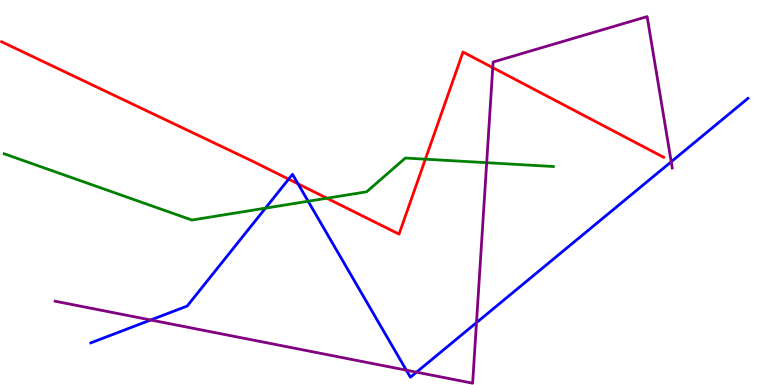[{'lines': ['blue', 'red'], 'intersections': [{'x': 3.72, 'y': 5.35}, {'x': 3.85, 'y': 5.22}]}, {'lines': ['green', 'red'], 'intersections': [{'x': 4.22, 'y': 4.85}, {'x': 5.49, 'y': 5.87}]}, {'lines': ['purple', 'red'], 'intersections': [{'x': 6.36, 'y': 8.24}]}, {'lines': ['blue', 'green'], 'intersections': [{'x': 3.43, 'y': 4.59}, {'x': 3.98, 'y': 4.77}]}, {'lines': ['blue', 'purple'], 'intersections': [{'x': 1.94, 'y': 1.69}, {'x': 5.24, 'y': 0.385}, {'x': 5.37, 'y': 0.333}, {'x': 6.15, 'y': 1.62}, {'x': 8.66, 'y': 5.8}]}, {'lines': ['green', 'purple'], 'intersections': [{'x': 6.28, 'y': 5.77}]}]